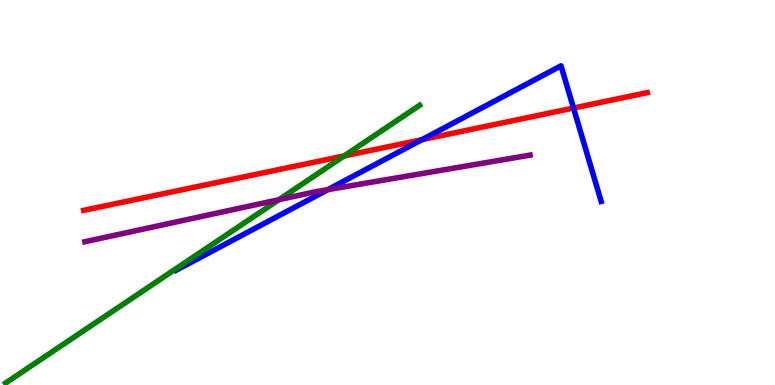[{'lines': ['blue', 'red'], 'intersections': [{'x': 5.44, 'y': 6.37}, {'x': 7.4, 'y': 7.19}]}, {'lines': ['green', 'red'], 'intersections': [{'x': 4.44, 'y': 5.95}]}, {'lines': ['purple', 'red'], 'intersections': []}, {'lines': ['blue', 'green'], 'intersections': []}, {'lines': ['blue', 'purple'], 'intersections': [{'x': 4.23, 'y': 5.07}]}, {'lines': ['green', 'purple'], 'intersections': [{'x': 3.6, 'y': 4.81}]}]